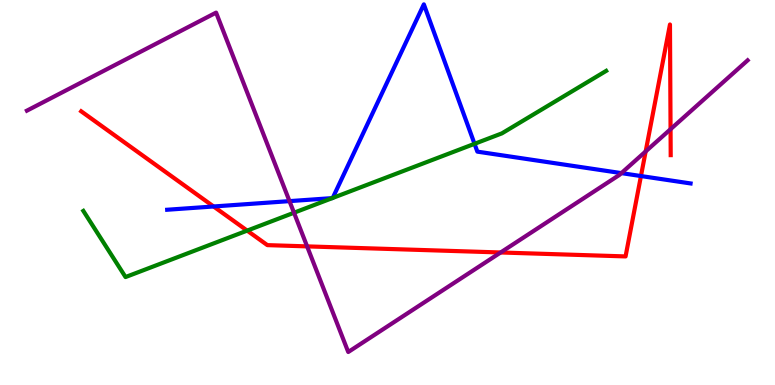[{'lines': ['blue', 'red'], 'intersections': [{'x': 2.76, 'y': 4.64}, {'x': 8.27, 'y': 5.43}]}, {'lines': ['green', 'red'], 'intersections': [{'x': 3.19, 'y': 4.01}]}, {'lines': ['purple', 'red'], 'intersections': [{'x': 3.96, 'y': 3.6}, {'x': 6.46, 'y': 3.44}, {'x': 8.33, 'y': 6.07}, {'x': 8.65, 'y': 6.64}]}, {'lines': ['blue', 'green'], 'intersections': [{'x': 4.29, 'y': 4.85}, {'x': 4.29, 'y': 4.86}, {'x': 6.12, 'y': 6.26}]}, {'lines': ['blue', 'purple'], 'intersections': [{'x': 3.74, 'y': 4.78}, {'x': 8.02, 'y': 5.5}]}, {'lines': ['green', 'purple'], 'intersections': [{'x': 3.79, 'y': 4.47}]}]